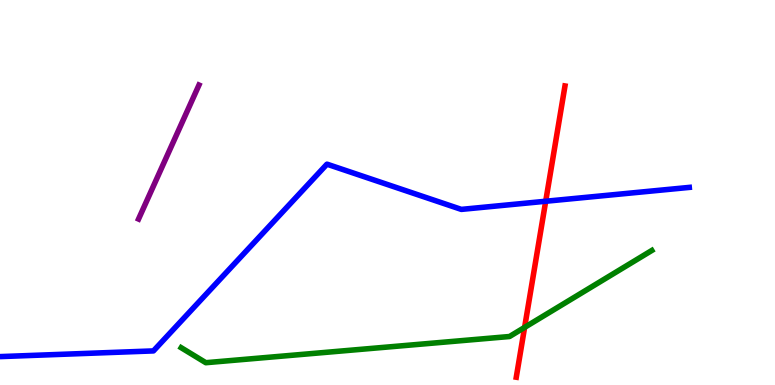[{'lines': ['blue', 'red'], 'intersections': [{'x': 7.04, 'y': 4.77}]}, {'lines': ['green', 'red'], 'intersections': [{'x': 6.77, 'y': 1.5}]}, {'lines': ['purple', 'red'], 'intersections': []}, {'lines': ['blue', 'green'], 'intersections': []}, {'lines': ['blue', 'purple'], 'intersections': []}, {'lines': ['green', 'purple'], 'intersections': []}]